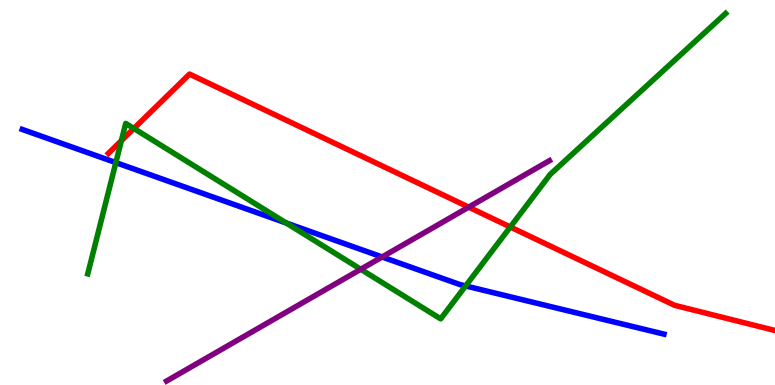[{'lines': ['blue', 'red'], 'intersections': []}, {'lines': ['green', 'red'], 'intersections': [{'x': 1.57, 'y': 6.35}, {'x': 1.73, 'y': 6.66}, {'x': 6.58, 'y': 4.1}]}, {'lines': ['purple', 'red'], 'intersections': [{'x': 6.05, 'y': 4.62}]}, {'lines': ['blue', 'green'], 'intersections': [{'x': 1.49, 'y': 5.78}, {'x': 3.69, 'y': 4.21}, {'x': 6.01, 'y': 2.57}]}, {'lines': ['blue', 'purple'], 'intersections': [{'x': 4.93, 'y': 3.33}]}, {'lines': ['green', 'purple'], 'intersections': [{'x': 4.65, 'y': 3.01}]}]